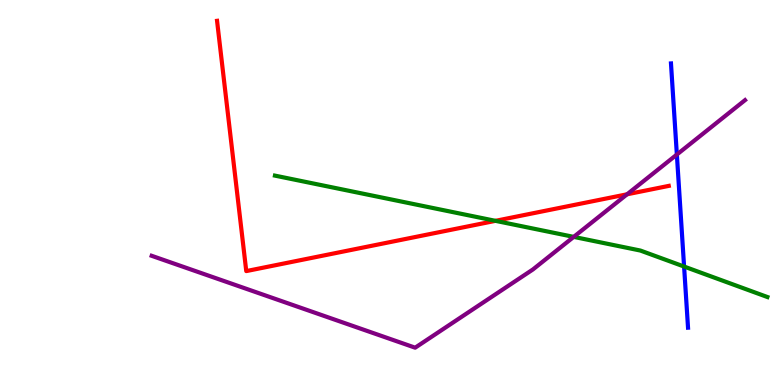[{'lines': ['blue', 'red'], 'intersections': []}, {'lines': ['green', 'red'], 'intersections': [{'x': 6.39, 'y': 4.26}]}, {'lines': ['purple', 'red'], 'intersections': [{'x': 8.09, 'y': 4.95}]}, {'lines': ['blue', 'green'], 'intersections': [{'x': 8.83, 'y': 3.08}]}, {'lines': ['blue', 'purple'], 'intersections': [{'x': 8.73, 'y': 5.99}]}, {'lines': ['green', 'purple'], 'intersections': [{'x': 7.4, 'y': 3.85}]}]